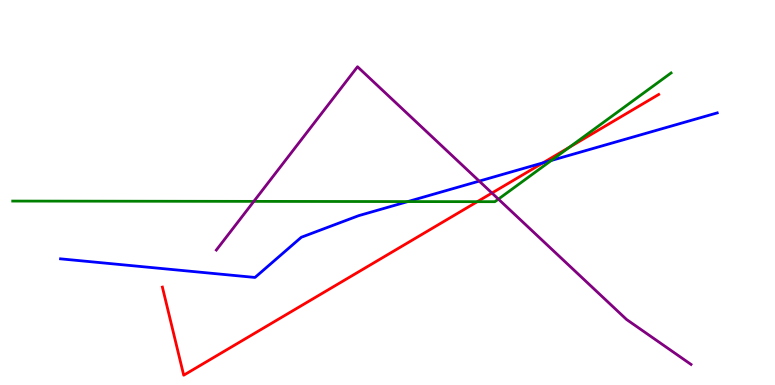[{'lines': ['blue', 'red'], 'intersections': [{'x': 7.01, 'y': 5.77}]}, {'lines': ['green', 'red'], 'intersections': [{'x': 6.16, 'y': 4.76}, {'x': 7.35, 'y': 6.17}]}, {'lines': ['purple', 'red'], 'intersections': [{'x': 6.35, 'y': 4.99}]}, {'lines': ['blue', 'green'], 'intersections': [{'x': 5.26, 'y': 4.76}, {'x': 7.11, 'y': 5.83}]}, {'lines': ['blue', 'purple'], 'intersections': [{'x': 6.18, 'y': 5.3}]}, {'lines': ['green', 'purple'], 'intersections': [{'x': 3.28, 'y': 4.77}, {'x': 6.43, 'y': 4.83}]}]